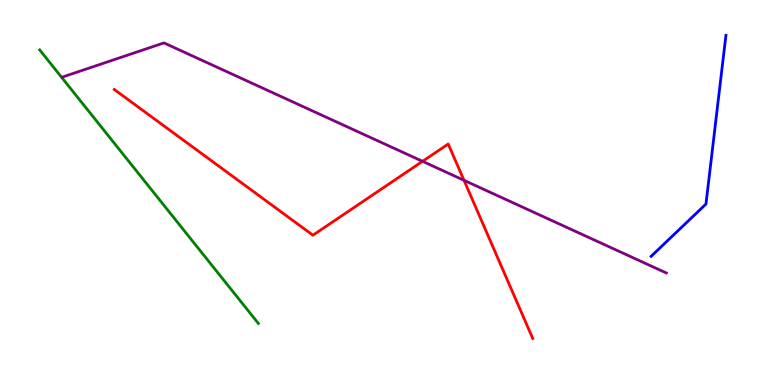[{'lines': ['blue', 'red'], 'intersections': []}, {'lines': ['green', 'red'], 'intersections': []}, {'lines': ['purple', 'red'], 'intersections': [{'x': 5.45, 'y': 5.81}, {'x': 5.99, 'y': 5.32}]}, {'lines': ['blue', 'green'], 'intersections': []}, {'lines': ['blue', 'purple'], 'intersections': []}, {'lines': ['green', 'purple'], 'intersections': []}]